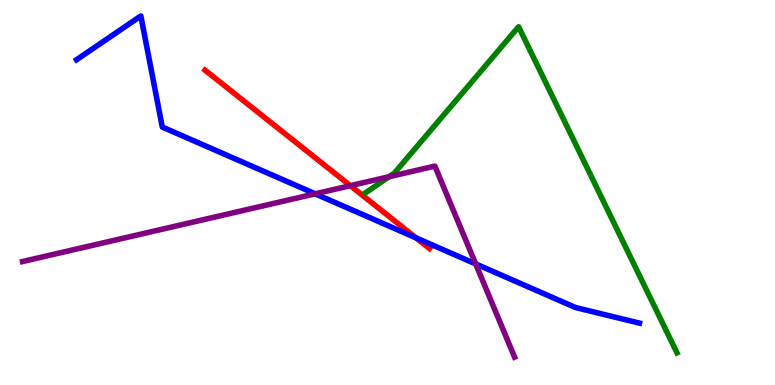[{'lines': ['blue', 'red'], 'intersections': [{'x': 5.37, 'y': 3.82}]}, {'lines': ['green', 'red'], 'intersections': []}, {'lines': ['purple', 'red'], 'intersections': [{'x': 4.52, 'y': 5.18}]}, {'lines': ['blue', 'green'], 'intersections': []}, {'lines': ['blue', 'purple'], 'intersections': [{'x': 4.07, 'y': 4.97}, {'x': 6.14, 'y': 3.15}]}, {'lines': ['green', 'purple'], 'intersections': [{'x': 5.02, 'y': 5.41}]}]